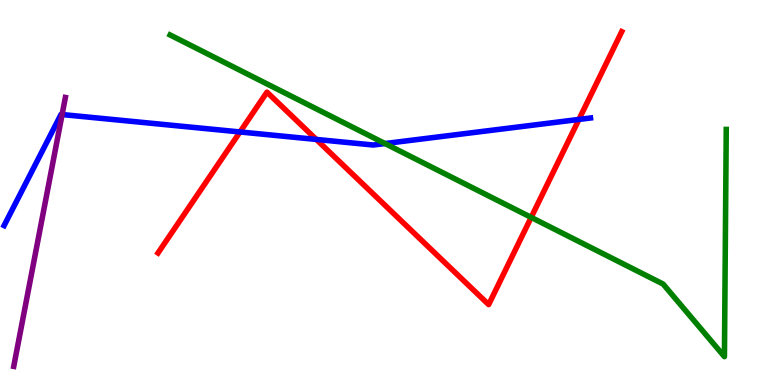[{'lines': ['blue', 'red'], 'intersections': [{'x': 3.1, 'y': 6.57}, {'x': 4.08, 'y': 6.38}, {'x': 7.47, 'y': 6.9}]}, {'lines': ['green', 'red'], 'intersections': [{'x': 6.85, 'y': 4.35}]}, {'lines': ['purple', 'red'], 'intersections': []}, {'lines': ['blue', 'green'], 'intersections': [{'x': 4.97, 'y': 6.27}]}, {'lines': ['blue', 'purple'], 'intersections': [{'x': 0.801, 'y': 7.03}]}, {'lines': ['green', 'purple'], 'intersections': []}]